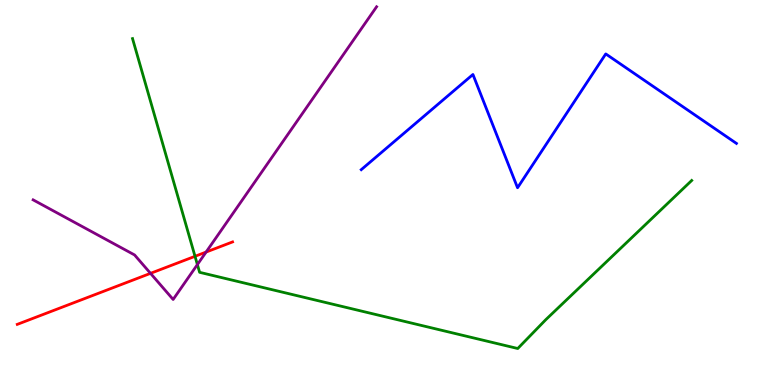[{'lines': ['blue', 'red'], 'intersections': []}, {'lines': ['green', 'red'], 'intersections': [{'x': 2.52, 'y': 3.34}]}, {'lines': ['purple', 'red'], 'intersections': [{'x': 1.94, 'y': 2.9}, {'x': 2.66, 'y': 3.45}]}, {'lines': ['blue', 'green'], 'intersections': []}, {'lines': ['blue', 'purple'], 'intersections': []}, {'lines': ['green', 'purple'], 'intersections': [{'x': 2.55, 'y': 3.13}]}]